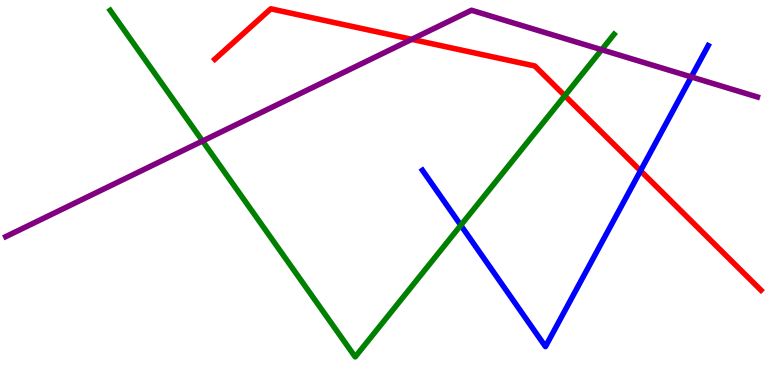[{'lines': ['blue', 'red'], 'intersections': [{'x': 8.26, 'y': 5.56}]}, {'lines': ['green', 'red'], 'intersections': [{'x': 7.29, 'y': 7.51}]}, {'lines': ['purple', 'red'], 'intersections': [{'x': 5.31, 'y': 8.98}]}, {'lines': ['blue', 'green'], 'intersections': [{'x': 5.95, 'y': 4.15}]}, {'lines': ['blue', 'purple'], 'intersections': [{'x': 8.92, 'y': 8.0}]}, {'lines': ['green', 'purple'], 'intersections': [{'x': 2.61, 'y': 6.34}, {'x': 7.76, 'y': 8.71}]}]